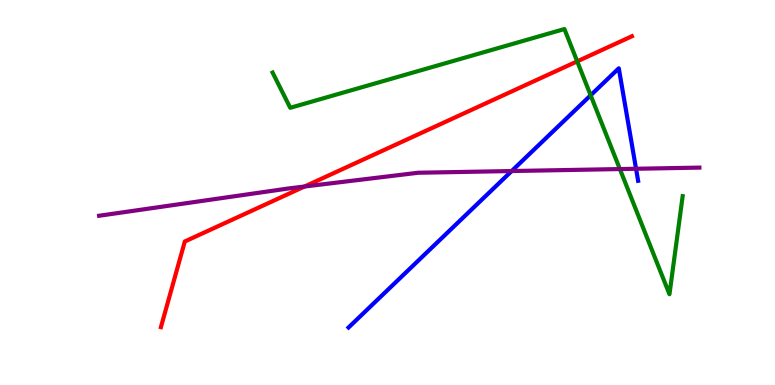[{'lines': ['blue', 'red'], 'intersections': []}, {'lines': ['green', 'red'], 'intersections': [{'x': 7.45, 'y': 8.41}]}, {'lines': ['purple', 'red'], 'intersections': [{'x': 3.93, 'y': 5.16}]}, {'lines': ['blue', 'green'], 'intersections': [{'x': 7.62, 'y': 7.52}]}, {'lines': ['blue', 'purple'], 'intersections': [{'x': 6.6, 'y': 5.56}, {'x': 8.21, 'y': 5.62}]}, {'lines': ['green', 'purple'], 'intersections': [{'x': 8.0, 'y': 5.61}]}]